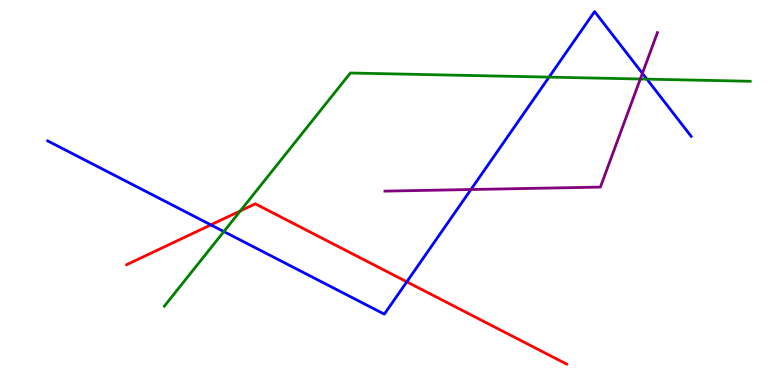[{'lines': ['blue', 'red'], 'intersections': [{'x': 2.72, 'y': 4.16}, {'x': 5.25, 'y': 2.68}]}, {'lines': ['green', 'red'], 'intersections': [{'x': 3.1, 'y': 4.52}]}, {'lines': ['purple', 'red'], 'intersections': []}, {'lines': ['blue', 'green'], 'intersections': [{'x': 2.89, 'y': 3.99}, {'x': 7.08, 'y': 8.0}, {'x': 8.35, 'y': 7.94}]}, {'lines': ['blue', 'purple'], 'intersections': [{'x': 6.08, 'y': 5.08}, {'x': 8.29, 'y': 8.1}]}, {'lines': ['green', 'purple'], 'intersections': [{'x': 8.26, 'y': 7.95}]}]